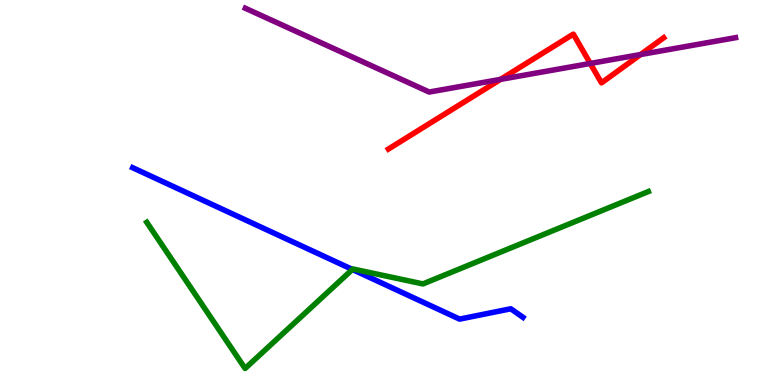[{'lines': ['blue', 'red'], 'intersections': []}, {'lines': ['green', 'red'], 'intersections': []}, {'lines': ['purple', 'red'], 'intersections': [{'x': 6.46, 'y': 7.94}, {'x': 7.62, 'y': 8.35}, {'x': 8.27, 'y': 8.58}]}, {'lines': ['blue', 'green'], 'intersections': [{'x': 4.55, 'y': 3.0}]}, {'lines': ['blue', 'purple'], 'intersections': []}, {'lines': ['green', 'purple'], 'intersections': []}]